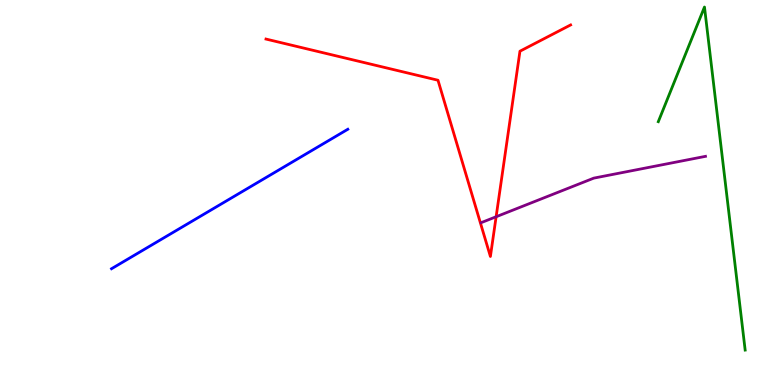[{'lines': ['blue', 'red'], 'intersections': []}, {'lines': ['green', 'red'], 'intersections': []}, {'lines': ['purple', 'red'], 'intersections': [{'x': 6.4, 'y': 4.37}]}, {'lines': ['blue', 'green'], 'intersections': []}, {'lines': ['blue', 'purple'], 'intersections': []}, {'lines': ['green', 'purple'], 'intersections': []}]